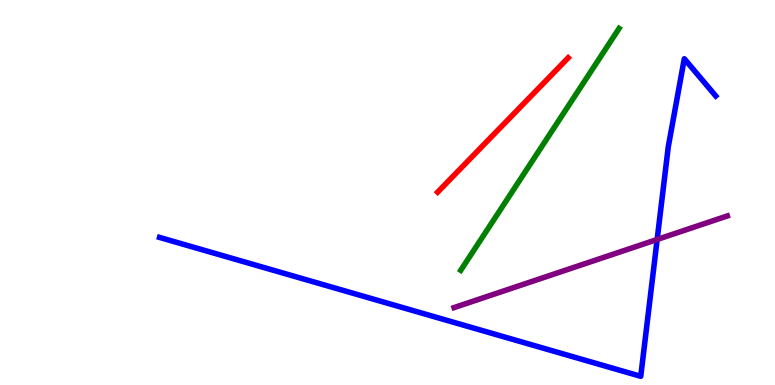[{'lines': ['blue', 'red'], 'intersections': []}, {'lines': ['green', 'red'], 'intersections': []}, {'lines': ['purple', 'red'], 'intersections': []}, {'lines': ['blue', 'green'], 'intersections': []}, {'lines': ['blue', 'purple'], 'intersections': [{'x': 8.48, 'y': 3.78}]}, {'lines': ['green', 'purple'], 'intersections': []}]